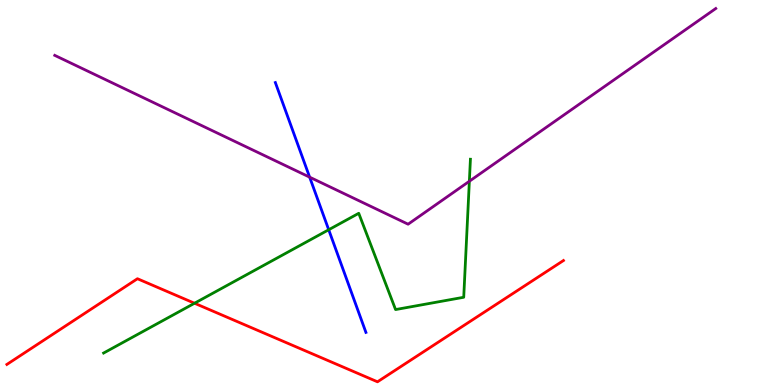[{'lines': ['blue', 'red'], 'intersections': []}, {'lines': ['green', 'red'], 'intersections': [{'x': 2.51, 'y': 2.12}]}, {'lines': ['purple', 'red'], 'intersections': []}, {'lines': ['blue', 'green'], 'intersections': [{'x': 4.24, 'y': 4.03}]}, {'lines': ['blue', 'purple'], 'intersections': [{'x': 4.0, 'y': 5.4}]}, {'lines': ['green', 'purple'], 'intersections': [{'x': 6.06, 'y': 5.29}]}]